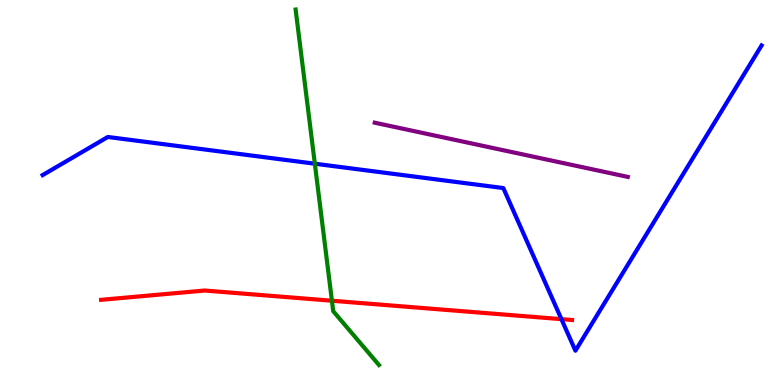[{'lines': ['blue', 'red'], 'intersections': [{'x': 7.24, 'y': 1.71}]}, {'lines': ['green', 'red'], 'intersections': [{'x': 4.28, 'y': 2.19}]}, {'lines': ['purple', 'red'], 'intersections': []}, {'lines': ['blue', 'green'], 'intersections': [{'x': 4.06, 'y': 5.75}]}, {'lines': ['blue', 'purple'], 'intersections': []}, {'lines': ['green', 'purple'], 'intersections': []}]